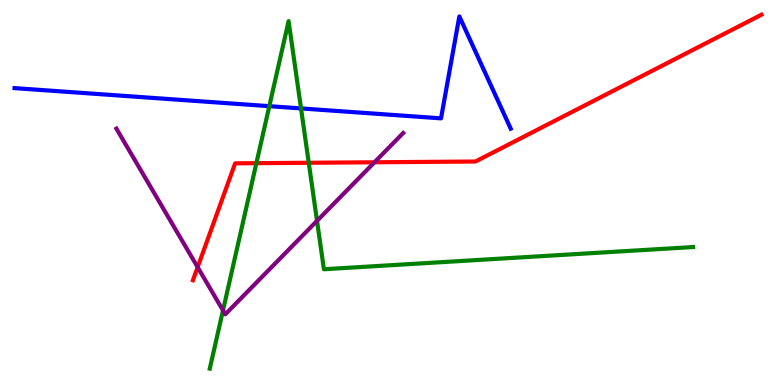[{'lines': ['blue', 'red'], 'intersections': []}, {'lines': ['green', 'red'], 'intersections': [{'x': 3.31, 'y': 5.76}, {'x': 3.98, 'y': 5.77}]}, {'lines': ['purple', 'red'], 'intersections': [{'x': 2.55, 'y': 3.06}, {'x': 4.83, 'y': 5.79}]}, {'lines': ['blue', 'green'], 'intersections': [{'x': 3.48, 'y': 7.24}, {'x': 3.88, 'y': 7.18}]}, {'lines': ['blue', 'purple'], 'intersections': []}, {'lines': ['green', 'purple'], 'intersections': [{'x': 2.88, 'y': 1.94}, {'x': 4.09, 'y': 4.26}]}]